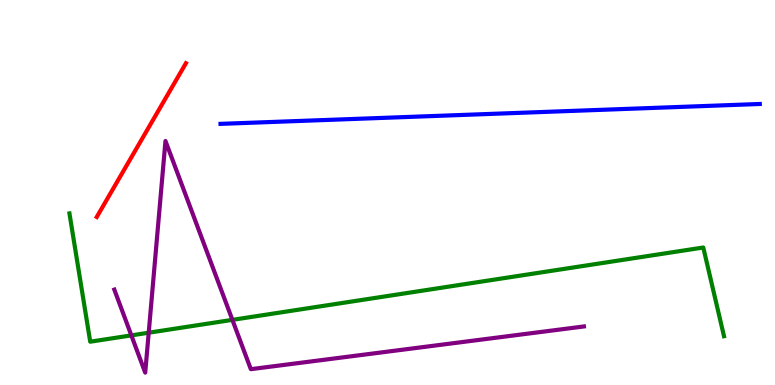[{'lines': ['blue', 'red'], 'intersections': []}, {'lines': ['green', 'red'], 'intersections': []}, {'lines': ['purple', 'red'], 'intersections': []}, {'lines': ['blue', 'green'], 'intersections': []}, {'lines': ['blue', 'purple'], 'intersections': []}, {'lines': ['green', 'purple'], 'intersections': [{'x': 1.69, 'y': 1.29}, {'x': 1.92, 'y': 1.36}, {'x': 3.0, 'y': 1.69}]}]